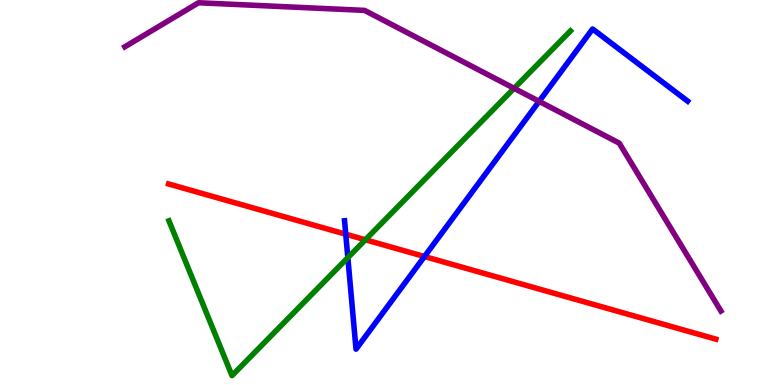[{'lines': ['blue', 'red'], 'intersections': [{'x': 4.46, 'y': 3.92}, {'x': 5.48, 'y': 3.34}]}, {'lines': ['green', 'red'], 'intersections': [{'x': 4.71, 'y': 3.77}]}, {'lines': ['purple', 'red'], 'intersections': []}, {'lines': ['blue', 'green'], 'intersections': [{'x': 4.49, 'y': 3.31}]}, {'lines': ['blue', 'purple'], 'intersections': [{'x': 6.96, 'y': 7.37}]}, {'lines': ['green', 'purple'], 'intersections': [{'x': 6.63, 'y': 7.71}]}]